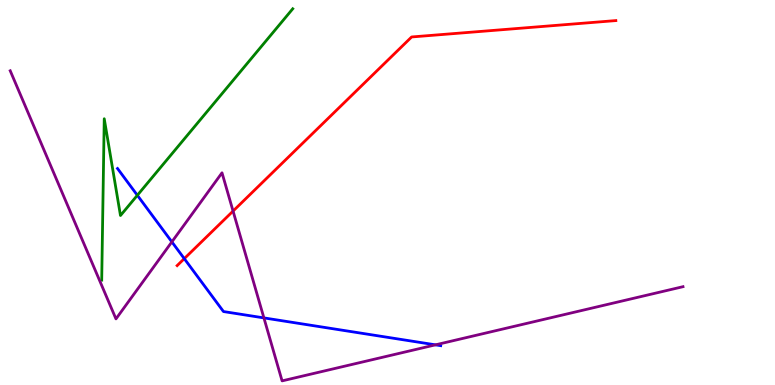[{'lines': ['blue', 'red'], 'intersections': [{'x': 2.38, 'y': 3.28}]}, {'lines': ['green', 'red'], 'intersections': []}, {'lines': ['purple', 'red'], 'intersections': [{'x': 3.01, 'y': 4.52}]}, {'lines': ['blue', 'green'], 'intersections': [{'x': 1.77, 'y': 4.93}]}, {'lines': ['blue', 'purple'], 'intersections': [{'x': 2.22, 'y': 3.72}, {'x': 3.41, 'y': 1.74}, {'x': 5.62, 'y': 1.04}]}, {'lines': ['green', 'purple'], 'intersections': []}]